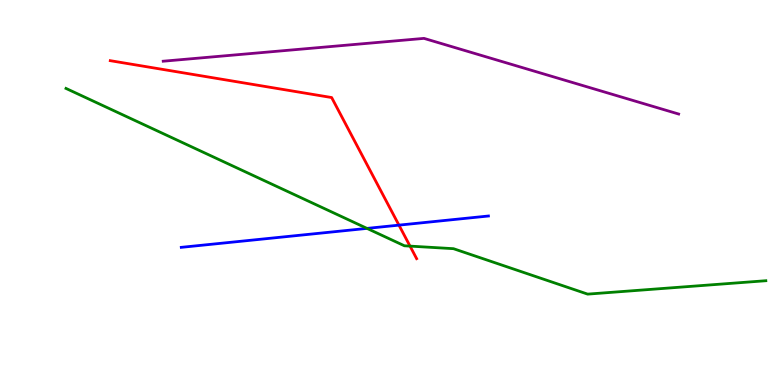[{'lines': ['blue', 'red'], 'intersections': [{'x': 5.15, 'y': 4.15}]}, {'lines': ['green', 'red'], 'intersections': [{'x': 5.29, 'y': 3.61}]}, {'lines': ['purple', 'red'], 'intersections': []}, {'lines': ['blue', 'green'], 'intersections': [{'x': 4.74, 'y': 4.07}]}, {'lines': ['blue', 'purple'], 'intersections': []}, {'lines': ['green', 'purple'], 'intersections': []}]